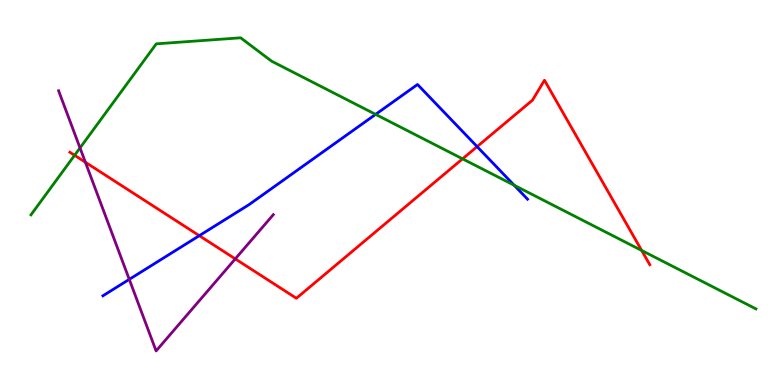[{'lines': ['blue', 'red'], 'intersections': [{'x': 2.57, 'y': 3.88}, {'x': 6.16, 'y': 6.19}]}, {'lines': ['green', 'red'], 'intersections': [{'x': 0.963, 'y': 5.97}, {'x': 5.97, 'y': 5.87}, {'x': 8.28, 'y': 3.49}]}, {'lines': ['purple', 'red'], 'intersections': [{'x': 1.1, 'y': 5.79}, {'x': 3.04, 'y': 3.28}]}, {'lines': ['blue', 'green'], 'intersections': [{'x': 4.85, 'y': 7.03}, {'x': 6.63, 'y': 5.19}]}, {'lines': ['blue', 'purple'], 'intersections': [{'x': 1.67, 'y': 2.74}]}, {'lines': ['green', 'purple'], 'intersections': [{'x': 1.03, 'y': 6.16}]}]